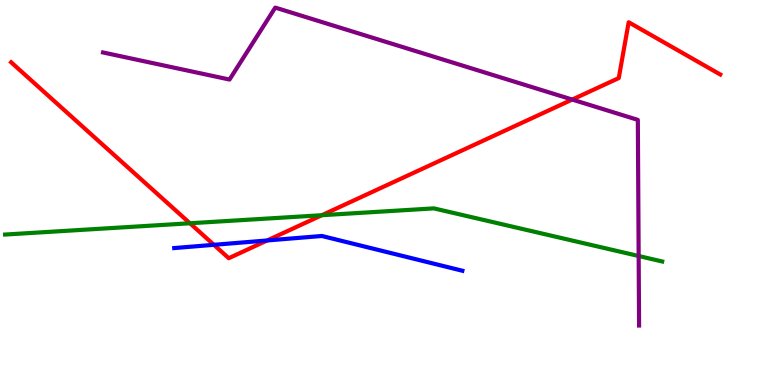[{'lines': ['blue', 'red'], 'intersections': [{'x': 2.76, 'y': 3.64}, {'x': 3.45, 'y': 3.75}]}, {'lines': ['green', 'red'], 'intersections': [{'x': 2.45, 'y': 4.2}, {'x': 4.15, 'y': 4.41}]}, {'lines': ['purple', 'red'], 'intersections': [{'x': 7.38, 'y': 7.41}]}, {'lines': ['blue', 'green'], 'intersections': []}, {'lines': ['blue', 'purple'], 'intersections': []}, {'lines': ['green', 'purple'], 'intersections': [{'x': 8.24, 'y': 3.35}]}]